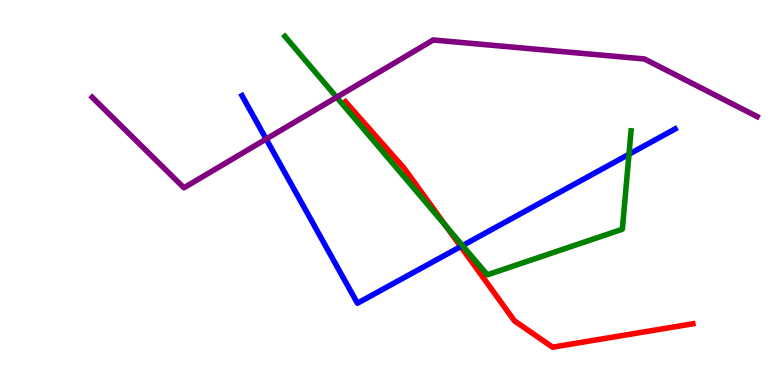[{'lines': ['blue', 'red'], 'intersections': [{'x': 5.95, 'y': 3.6}]}, {'lines': ['green', 'red'], 'intersections': [{'x': 5.75, 'y': 4.13}]}, {'lines': ['purple', 'red'], 'intersections': []}, {'lines': ['blue', 'green'], 'intersections': [{'x': 5.97, 'y': 3.62}, {'x': 8.12, 'y': 5.99}]}, {'lines': ['blue', 'purple'], 'intersections': [{'x': 3.43, 'y': 6.39}]}, {'lines': ['green', 'purple'], 'intersections': [{'x': 4.34, 'y': 7.47}]}]